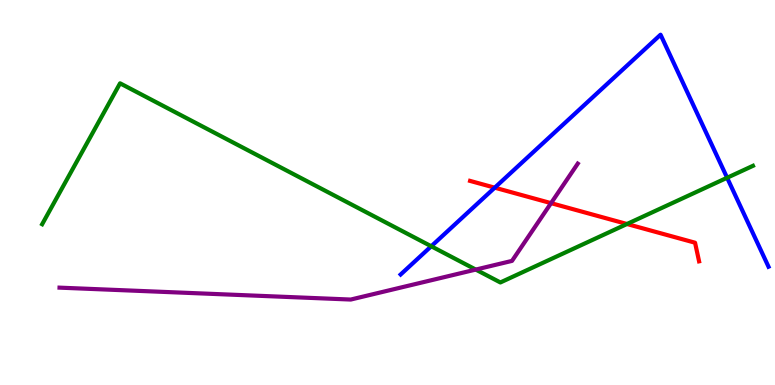[{'lines': ['blue', 'red'], 'intersections': [{'x': 6.38, 'y': 5.13}]}, {'lines': ['green', 'red'], 'intersections': [{'x': 8.09, 'y': 4.18}]}, {'lines': ['purple', 'red'], 'intersections': [{'x': 7.11, 'y': 4.72}]}, {'lines': ['blue', 'green'], 'intersections': [{'x': 5.56, 'y': 3.6}, {'x': 9.38, 'y': 5.38}]}, {'lines': ['blue', 'purple'], 'intersections': []}, {'lines': ['green', 'purple'], 'intersections': [{'x': 6.14, 'y': 3.0}]}]